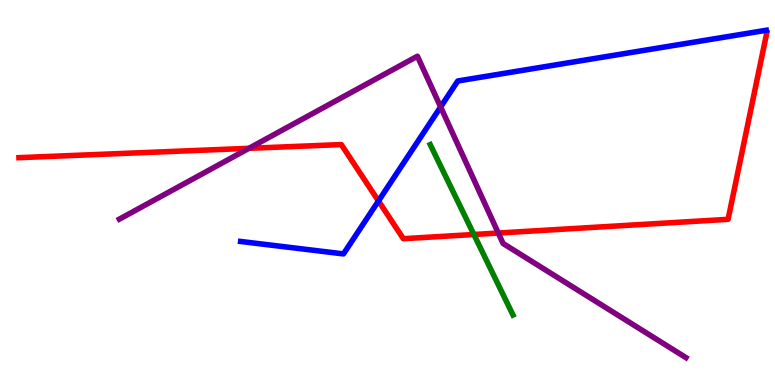[{'lines': ['blue', 'red'], 'intersections': [{'x': 4.88, 'y': 4.78}]}, {'lines': ['green', 'red'], 'intersections': [{'x': 6.11, 'y': 3.91}]}, {'lines': ['purple', 'red'], 'intersections': [{'x': 3.21, 'y': 6.15}, {'x': 6.43, 'y': 3.95}]}, {'lines': ['blue', 'green'], 'intersections': []}, {'lines': ['blue', 'purple'], 'intersections': [{'x': 5.69, 'y': 7.22}]}, {'lines': ['green', 'purple'], 'intersections': []}]